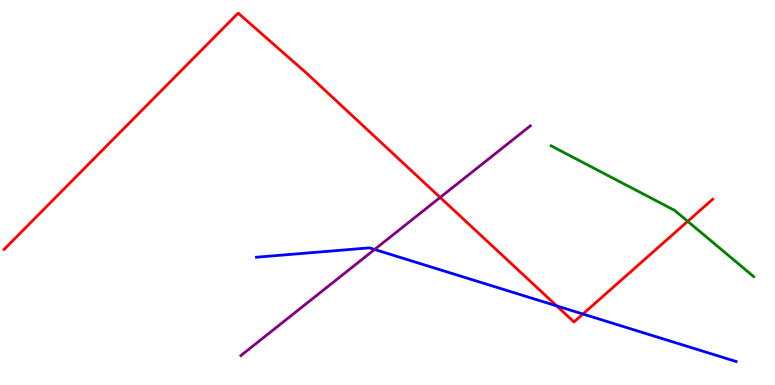[{'lines': ['blue', 'red'], 'intersections': [{'x': 7.18, 'y': 2.05}, {'x': 7.52, 'y': 1.84}]}, {'lines': ['green', 'red'], 'intersections': [{'x': 8.87, 'y': 4.25}]}, {'lines': ['purple', 'red'], 'intersections': [{'x': 5.68, 'y': 4.87}]}, {'lines': ['blue', 'green'], 'intersections': []}, {'lines': ['blue', 'purple'], 'intersections': [{'x': 4.83, 'y': 3.52}]}, {'lines': ['green', 'purple'], 'intersections': []}]